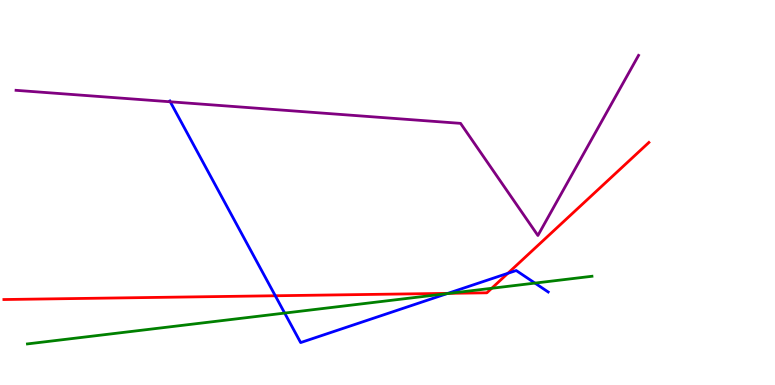[{'lines': ['blue', 'red'], 'intersections': [{'x': 3.55, 'y': 2.32}, {'x': 5.78, 'y': 2.38}, {'x': 6.55, 'y': 2.9}]}, {'lines': ['green', 'red'], 'intersections': [{'x': 5.8, 'y': 2.38}, {'x': 6.34, 'y': 2.51}]}, {'lines': ['purple', 'red'], 'intersections': []}, {'lines': ['blue', 'green'], 'intersections': [{'x': 3.67, 'y': 1.87}, {'x': 5.77, 'y': 2.37}, {'x': 6.9, 'y': 2.65}]}, {'lines': ['blue', 'purple'], 'intersections': [{'x': 2.2, 'y': 7.36}]}, {'lines': ['green', 'purple'], 'intersections': []}]